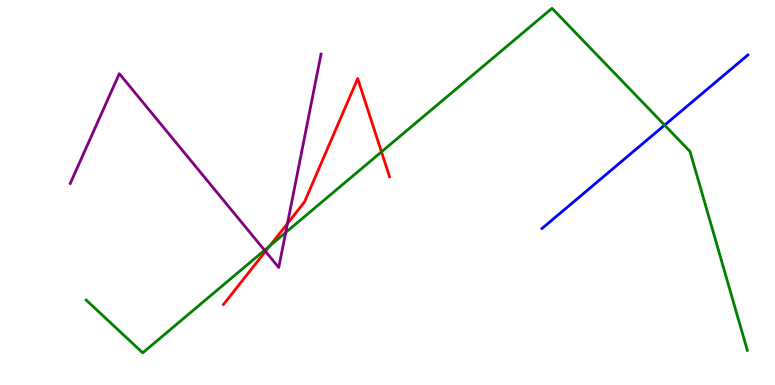[{'lines': ['blue', 'red'], 'intersections': []}, {'lines': ['green', 'red'], 'intersections': [{'x': 3.48, 'y': 3.62}, {'x': 4.92, 'y': 6.06}]}, {'lines': ['purple', 'red'], 'intersections': [{'x': 3.43, 'y': 3.47}, {'x': 3.71, 'y': 4.19}]}, {'lines': ['blue', 'green'], 'intersections': [{'x': 8.58, 'y': 6.75}]}, {'lines': ['blue', 'purple'], 'intersections': []}, {'lines': ['green', 'purple'], 'intersections': [{'x': 3.41, 'y': 3.5}, {'x': 3.69, 'y': 3.96}]}]